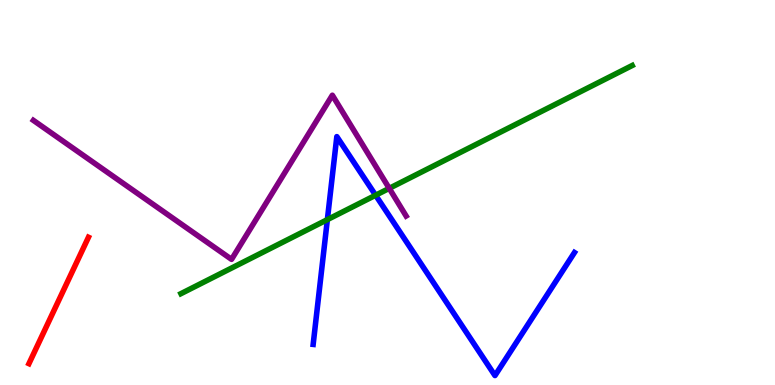[{'lines': ['blue', 'red'], 'intersections': []}, {'lines': ['green', 'red'], 'intersections': []}, {'lines': ['purple', 'red'], 'intersections': []}, {'lines': ['blue', 'green'], 'intersections': [{'x': 4.22, 'y': 4.3}, {'x': 4.85, 'y': 4.93}]}, {'lines': ['blue', 'purple'], 'intersections': []}, {'lines': ['green', 'purple'], 'intersections': [{'x': 5.02, 'y': 5.11}]}]